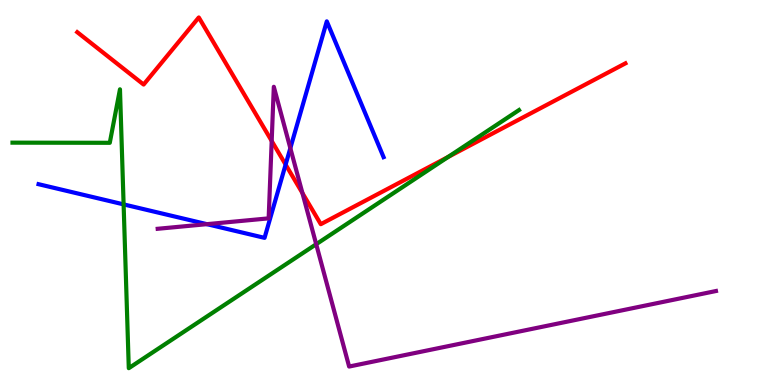[{'lines': ['blue', 'red'], 'intersections': [{'x': 3.69, 'y': 5.73}]}, {'lines': ['green', 'red'], 'intersections': [{'x': 5.78, 'y': 5.92}]}, {'lines': ['purple', 'red'], 'intersections': [{'x': 3.51, 'y': 6.34}, {'x': 3.9, 'y': 4.99}]}, {'lines': ['blue', 'green'], 'intersections': [{'x': 1.59, 'y': 4.69}]}, {'lines': ['blue', 'purple'], 'intersections': [{'x': 2.67, 'y': 4.18}, {'x': 3.75, 'y': 6.15}]}, {'lines': ['green', 'purple'], 'intersections': [{'x': 4.08, 'y': 3.66}]}]